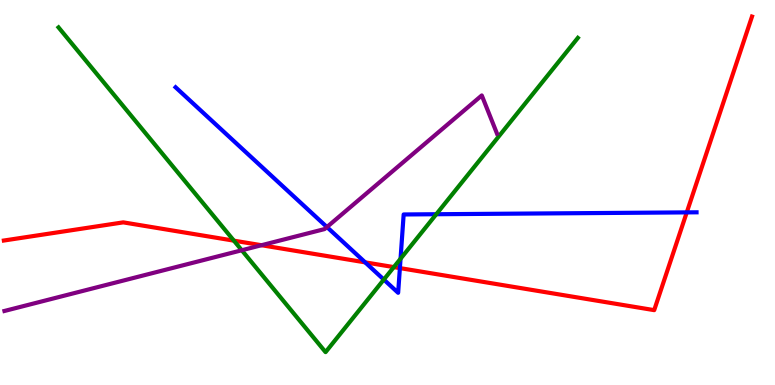[{'lines': ['blue', 'red'], 'intersections': [{'x': 4.71, 'y': 3.19}, {'x': 5.16, 'y': 3.04}, {'x': 8.86, 'y': 4.48}]}, {'lines': ['green', 'red'], 'intersections': [{'x': 3.02, 'y': 3.75}, {'x': 5.08, 'y': 3.06}]}, {'lines': ['purple', 'red'], 'intersections': [{'x': 3.37, 'y': 3.63}]}, {'lines': ['blue', 'green'], 'intersections': [{'x': 4.95, 'y': 2.74}, {'x': 5.17, 'y': 3.28}, {'x': 5.63, 'y': 4.44}]}, {'lines': ['blue', 'purple'], 'intersections': [{'x': 4.22, 'y': 4.1}]}, {'lines': ['green', 'purple'], 'intersections': [{'x': 3.12, 'y': 3.5}]}]